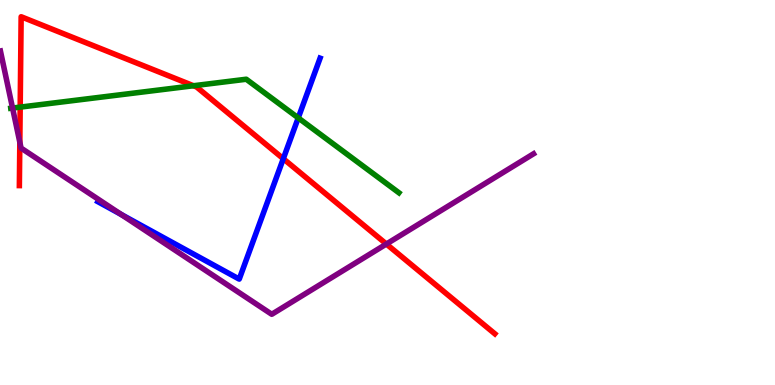[{'lines': ['blue', 'red'], 'intersections': [{'x': 3.66, 'y': 5.88}]}, {'lines': ['green', 'red'], 'intersections': [{'x': 0.261, 'y': 7.22}, {'x': 2.5, 'y': 7.77}]}, {'lines': ['purple', 'red'], 'intersections': [{'x': 0.256, 'y': 6.31}, {'x': 4.99, 'y': 3.66}]}, {'lines': ['blue', 'green'], 'intersections': [{'x': 3.85, 'y': 6.94}]}, {'lines': ['blue', 'purple'], 'intersections': [{'x': 1.56, 'y': 4.43}]}, {'lines': ['green', 'purple'], 'intersections': [{'x': 0.162, 'y': 7.19}]}]